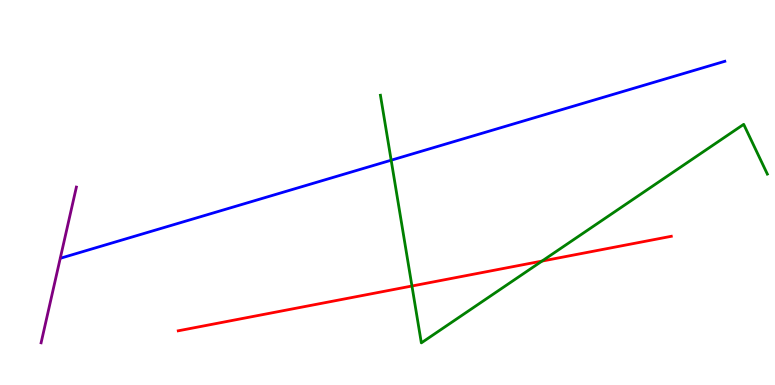[{'lines': ['blue', 'red'], 'intersections': []}, {'lines': ['green', 'red'], 'intersections': [{'x': 5.32, 'y': 2.57}, {'x': 6.99, 'y': 3.22}]}, {'lines': ['purple', 'red'], 'intersections': []}, {'lines': ['blue', 'green'], 'intersections': [{'x': 5.05, 'y': 5.84}]}, {'lines': ['blue', 'purple'], 'intersections': []}, {'lines': ['green', 'purple'], 'intersections': []}]